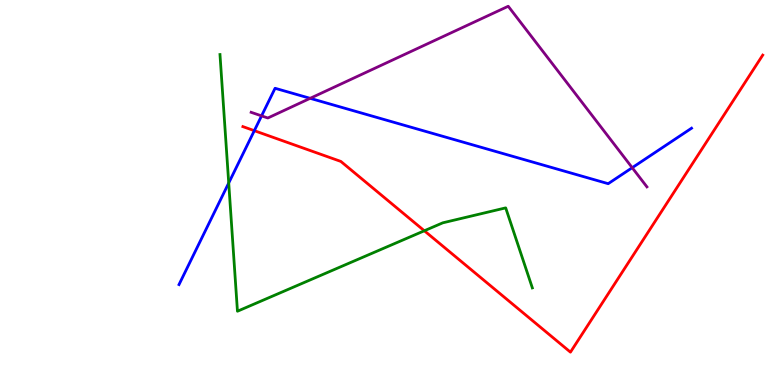[{'lines': ['blue', 'red'], 'intersections': [{'x': 3.28, 'y': 6.61}]}, {'lines': ['green', 'red'], 'intersections': [{'x': 5.48, 'y': 4.01}]}, {'lines': ['purple', 'red'], 'intersections': []}, {'lines': ['blue', 'green'], 'intersections': [{'x': 2.95, 'y': 5.25}]}, {'lines': ['blue', 'purple'], 'intersections': [{'x': 3.38, 'y': 6.99}, {'x': 4.0, 'y': 7.45}, {'x': 8.16, 'y': 5.64}]}, {'lines': ['green', 'purple'], 'intersections': []}]